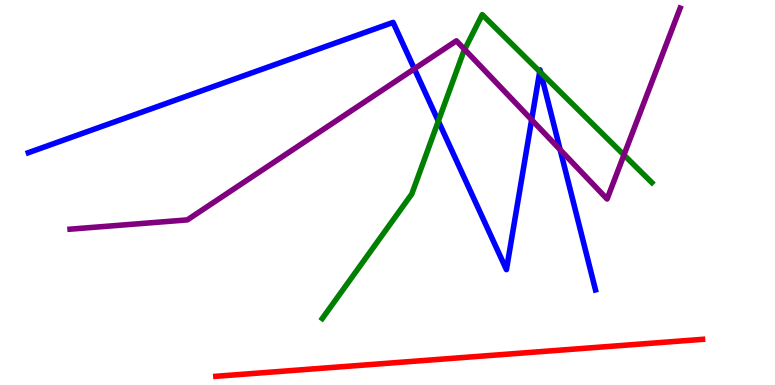[{'lines': ['blue', 'red'], 'intersections': []}, {'lines': ['green', 'red'], 'intersections': []}, {'lines': ['purple', 'red'], 'intersections': []}, {'lines': ['blue', 'green'], 'intersections': [{'x': 5.66, 'y': 6.85}, {'x': 6.96, 'y': 8.14}, {'x': 6.98, 'y': 8.12}]}, {'lines': ['blue', 'purple'], 'intersections': [{'x': 5.35, 'y': 8.21}, {'x': 6.86, 'y': 6.89}, {'x': 7.23, 'y': 6.11}]}, {'lines': ['green', 'purple'], 'intersections': [{'x': 6.0, 'y': 8.71}, {'x': 8.05, 'y': 5.97}]}]